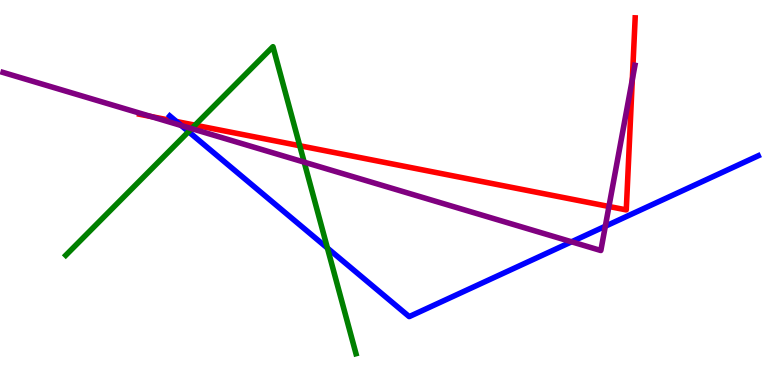[{'lines': ['blue', 'red'], 'intersections': [{'x': 2.28, 'y': 6.84}]}, {'lines': ['green', 'red'], 'intersections': [{'x': 2.52, 'y': 6.75}, {'x': 3.87, 'y': 6.21}]}, {'lines': ['purple', 'red'], 'intersections': [{'x': 1.95, 'y': 6.97}, {'x': 7.86, 'y': 4.64}, {'x': 8.16, 'y': 7.93}]}, {'lines': ['blue', 'green'], 'intersections': [{'x': 2.43, 'y': 6.58}, {'x': 4.22, 'y': 3.56}]}, {'lines': ['blue', 'purple'], 'intersections': [{'x': 2.34, 'y': 6.74}, {'x': 7.38, 'y': 3.72}, {'x': 7.81, 'y': 4.12}]}, {'lines': ['green', 'purple'], 'intersections': [{'x': 2.47, 'y': 6.66}, {'x': 3.92, 'y': 5.79}]}]